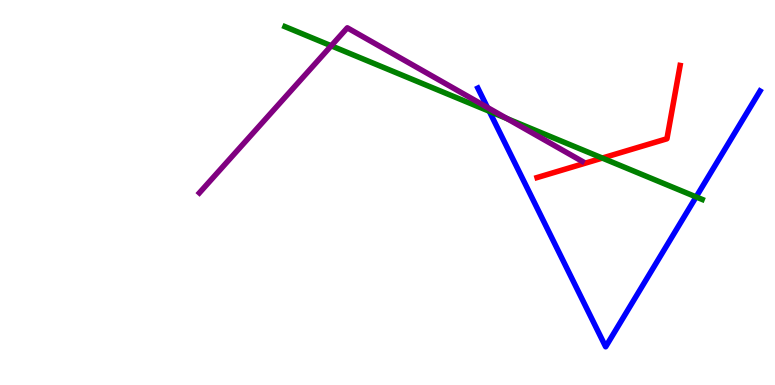[{'lines': ['blue', 'red'], 'intersections': []}, {'lines': ['green', 'red'], 'intersections': [{'x': 7.77, 'y': 5.89}]}, {'lines': ['purple', 'red'], 'intersections': []}, {'lines': ['blue', 'green'], 'intersections': [{'x': 6.31, 'y': 7.11}, {'x': 8.98, 'y': 4.89}]}, {'lines': ['blue', 'purple'], 'intersections': [{'x': 6.29, 'y': 7.21}]}, {'lines': ['green', 'purple'], 'intersections': [{'x': 4.27, 'y': 8.81}, {'x': 6.54, 'y': 6.92}]}]